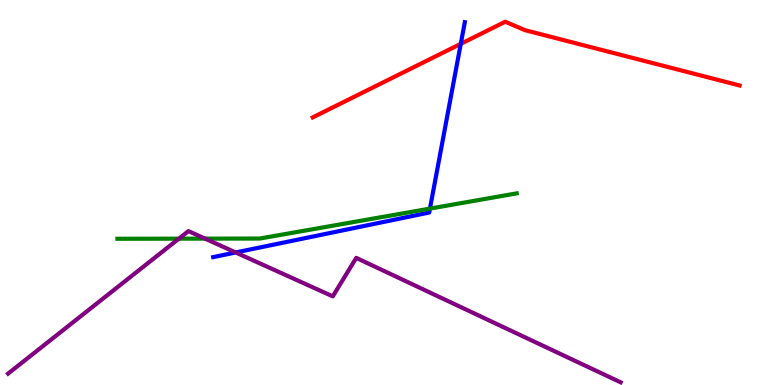[{'lines': ['blue', 'red'], 'intersections': [{'x': 5.95, 'y': 8.86}]}, {'lines': ['green', 'red'], 'intersections': []}, {'lines': ['purple', 'red'], 'intersections': []}, {'lines': ['blue', 'green'], 'intersections': [{'x': 5.55, 'y': 4.58}]}, {'lines': ['blue', 'purple'], 'intersections': [{'x': 3.04, 'y': 3.44}]}, {'lines': ['green', 'purple'], 'intersections': [{'x': 2.31, 'y': 3.8}, {'x': 2.65, 'y': 3.8}]}]